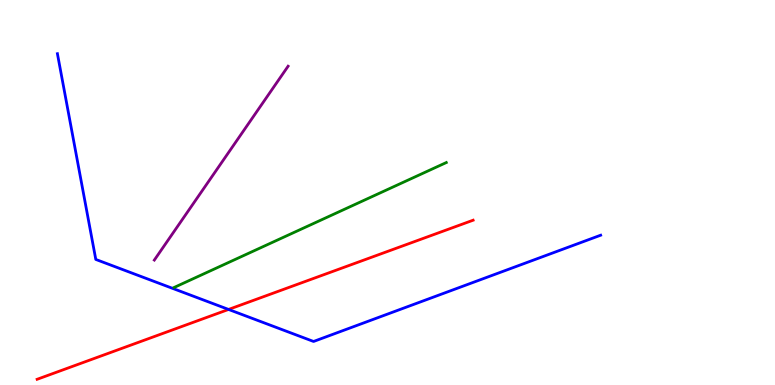[{'lines': ['blue', 'red'], 'intersections': [{'x': 2.95, 'y': 1.96}]}, {'lines': ['green', 'red'], 'intersections': []}, {'lines': ['purple', 'red'], 'intersections': []}, {'lines': ['blue', 'green'], 'intersections': []}, {'lines': ['blue', 'purple'], 'intersections': []}, {'lines': ['green', 'purple'], 'intersections': []}]